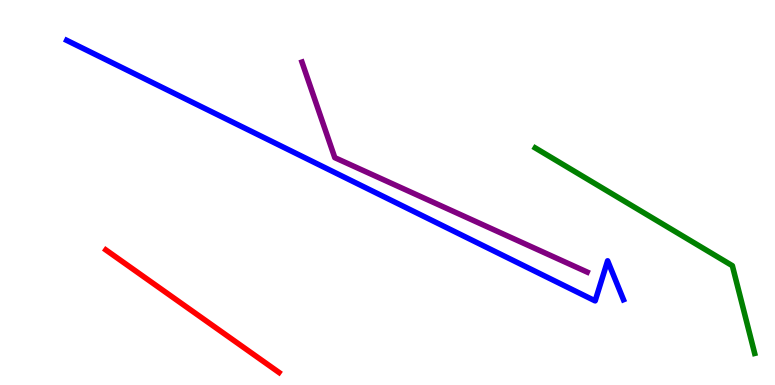[{'lines': ['blue', 'red'], 'intersections': []}, {'lines': ['green', 'red'], 'intersections': []}, {'lines': ['purple', 'red'], 'intersections': []}, {'lines': ['blue', 'green'], 'intersections': []}, {'lines': ['blue', 'purple'], 'intersections': []}, {'lines': ['green', 'purple'], 'intersections': []}]